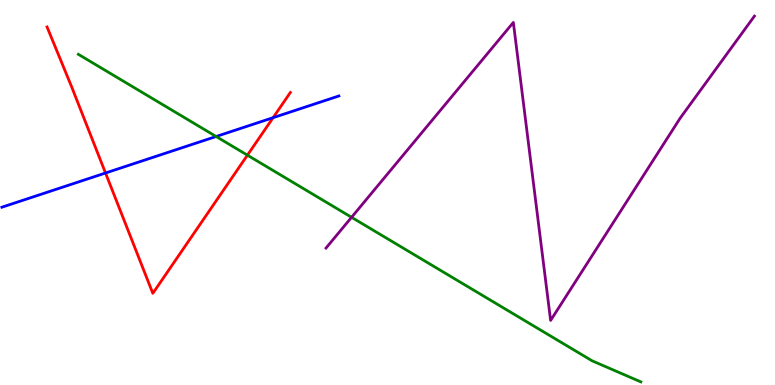[{'lines': ['blue', 'red'], 'intersections': [{'x': 1.36, 'y': 5.51}, {'x': 3.52, 'y': 6.94}]}, {'lines': ['green', 'red'], 'intersections': [{'x': 3.19, 'y': 5.97}]}, {'lines': ['purple', 'red'], 'intersections': []}, {'lines': ['blue', 'green'], 'intersections': [{'x': 2.79, 'y': 6.45}]}, {'lines': ['blue', 'purple'], 'intersections': []}, {'lines': ['green', 'purple'], 'intersections': [{'x': 4.54, 'y': 4.36}]}]